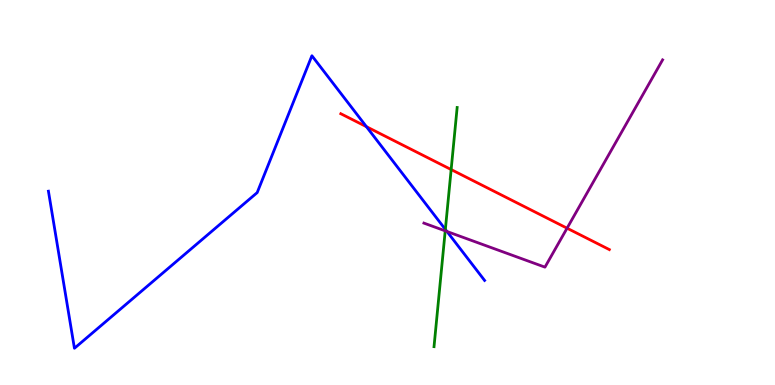[{'lines': ['blue', 'red'], 'intersections': [{'x': 4.73, 'y': 6.71}]}, {'lines': ['green', 'red'], 'intersections': [{'x': 5.82, 'y': 5.6}]}, {'lines': ['purple', 'red'], 'intersections': [{'x': 7.32, 'y': 4.07}]}, {'lines': ['blue', 'green'], 'intersections': [{'x': 5.75, 'y': 4.04}]}, {'lines': ['blue', 'purple'], 'intersections': [{'x': 5.77, 'y': 3.99}]}, {'lines': ['green', 'purple'], 'intersections': [{'x': 5.74, 'y': 4.0}]}]